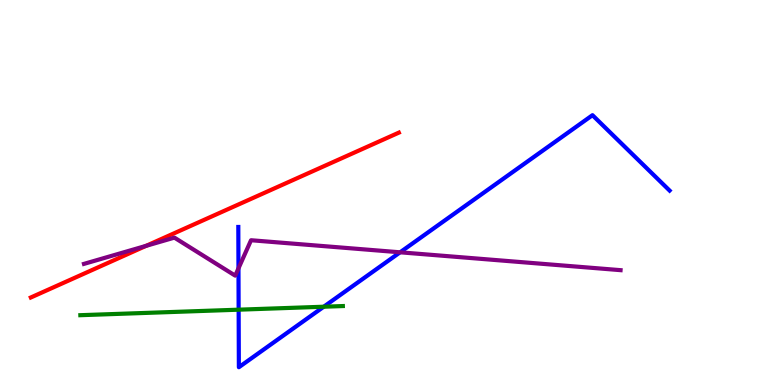[{'lines': ['blue', 'red'], 'intersections': []}, {'lines': ['green', 'red'], 'intersections': []}, {'lines': ['purple', 'red'], 'intersections': [{'x': 1.89, 'y': 3.61}]}, {'lines': ['blue', 'green'], 'intersections': [{'x': 3.08, 'y': 1.96}, {'x': 4.18, 'y': 2.03}]}, {'lines': ['blue', 'purple'], 'intersections': [{'x': 3.08, 'y': 3.03}, {'x': 5.16, 'y': 3.45}]}, {'lines': ['green', 'purple'], 'intersections': []}]